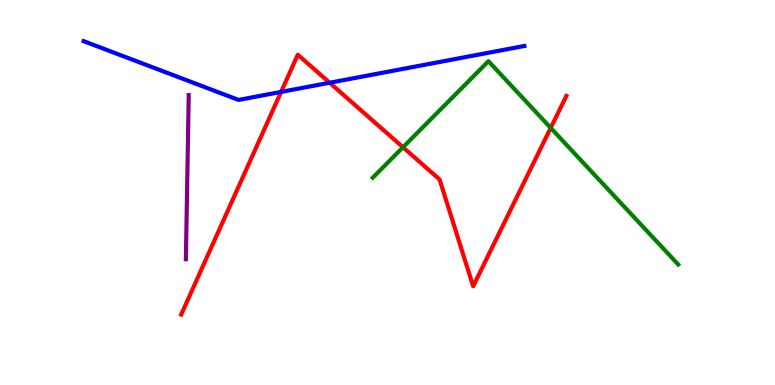[{'lines': ['blue', 'red'], 'intersections': [{'x': 3.63, 'y': 7.61}, {'x': 4.25, 'y': 7.85}]}, {'lines': ['green', 'red'], 'intersections': [{'x': 5.2, 'y': 6.18}, {'x': 7.11, 'y': 6.68}]}, {'lines': ['purple', 'red'], 'intersections': []}, {'lines': ['blue', 'green'], 'intersections': []}, {'lines': ['blue', 'purple'], 'intersections': []}, {'lines': ['green', 'purple'], 'intersections': []}]